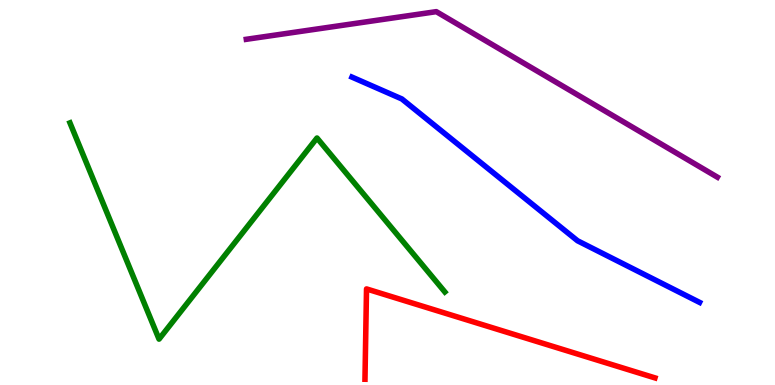[{'lines': ['blue', 'red'], 'intersections': []}, {'lines': ['green', 'red'], 'intersections': []}, {'lines': ['purple', 'red'], 'intersections': []}, {'lines': ['blue', 'green'], 'intersections': []}, {'lines': ['blue', 'purple'], 'intersections': []}, {'lines': ['green', 'purple'], 'intersections': []}]